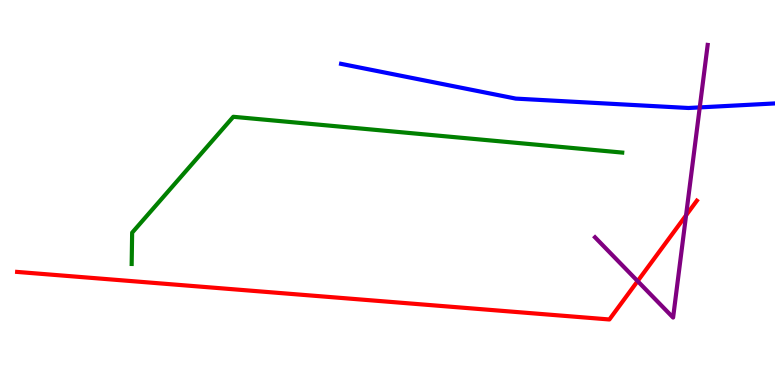[{'lines': ['blue', 'red'], 'intersections': []}, {'lines': ['green', 'red'], 'intersections': []}, {'lines': ['purple', 'red'], 'intersections': [{'x': 8.23, 'y': 2.7}, {'x': 8.85, 'y': 4.41}]}, {'lines': ['blue', 'green'], 'intersections': []}, {'lines': ['blue', 'purple'], 'intersections': [{'x': 9.03, 'y': 7.21}]}, {'lines': ['green', 'purple'], 'intersections': []}]